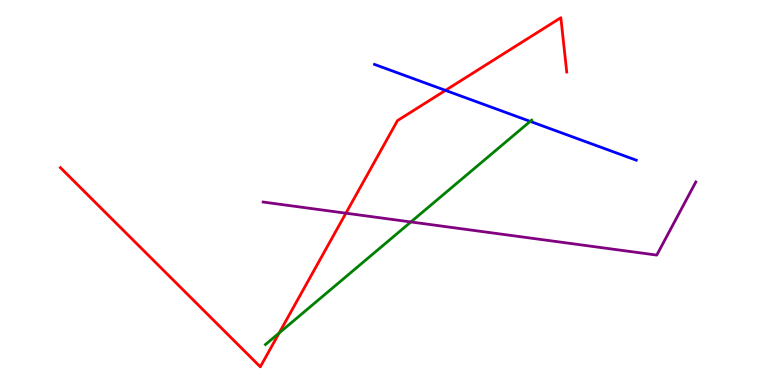[{'lines': ['blue', 'red'], 'intersections': [{'x': 5.75, 'y': 7.65}]}, {'lines': ['green', 'red'], 'intersections': [{'x': 3.6, 'y': 1.35}]}, {'lines': ['purple', 'red'], 'intersections': [{'x': 4.46, 'y': 4.46}]}, {'lines': ['blue', 'green'], 'intersections': [{'x': 6.84, 'y': 6.85}]}, {'lines': ['blue', 'purple'], 'intersections': []}, {'lines': ['green', 'purple'], 'intersections': [{'x': 5.3, 'y': 4.23}]}]